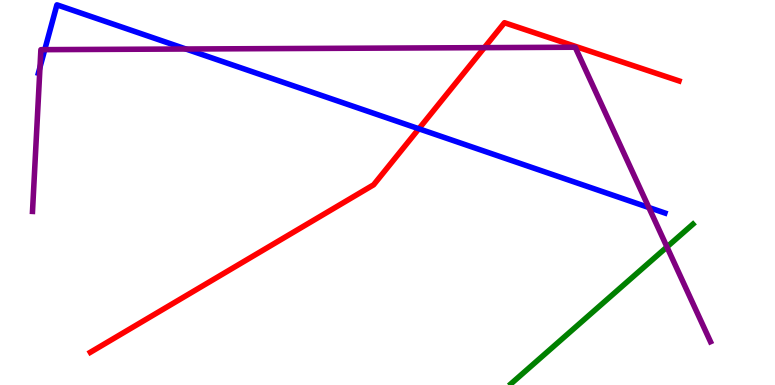[{'lines': ['blue', 'red'], 'intersections': [{'x': 5.4, 'y': 6.66}]}, {'lines': ['green', 'red'], 'intersections': []}, {'lines': ['purple', 'red'], 'intersections': [{'x': 6.25, 'y': 8.76}]}, {'lines': ['blue', 'green'], 'intersections': []}, {'lines': ['blue', 'purple'], 'intersections': [{'x': 0.516, 'y': 8.25}, {'x': 0.578, 'y': 8.71}, {'x': 2.4, 'y': 8.73}, {'x': 8.37, 'y': 4.61}]}, {'lines': ['green', 'purple'], 'intersections': [{'x': 8.61, 'y': 3.59}]}]